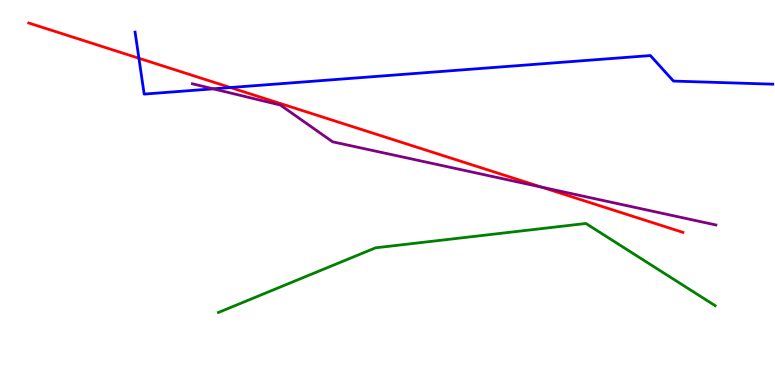[{'lines': ['blue', 'red'], 'intersections': [{'x': 1.79, 'y': 8.49}, {'x': 2.97, 'y': 7.73}]}, {'lines': ['green', 'red'], 'intersections': []}, {'lines': ['purple', 'red'], 'intersections': [{'x': 6.99, 'y': 5.14}]}, {'lines': ['blue', 'green'], 'intersections': []}, {'lines': ['blue', 'purple'], 'intersections': [{'x': 2.75, 'y': 7.69}]}, {'lines': ['green', 'purple'], 'intersections': []}]